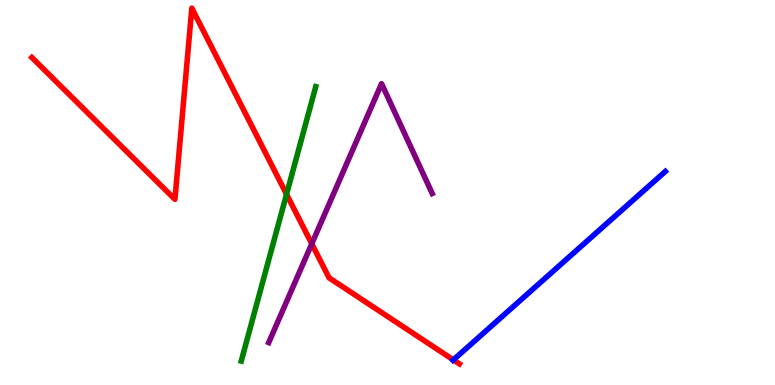[{'lines': ['blue', 'red'], 'intersections': [{'x': 5.85, 'y': 0.653}]}, {'lines': ['green', 'red'], 'intersections': [{'x': 3.7, 'y': 4.95}]}, {'lines': ['purple', 'red'], 'intersections': [{'x': 4.02, 'y': 3.67}]}, {'lines': ['blue', 'green'], 'intersections': []}, {'lines': ['blue', 'purple'], 'intersections': []}, {'lines': ['green', 'purple'], 'intersections': []}]